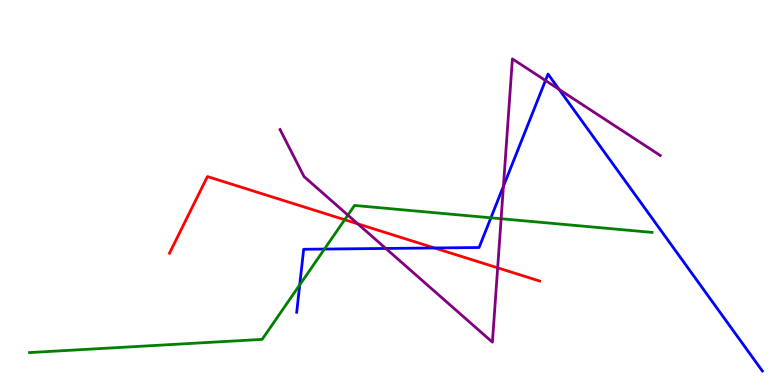[{'lines': ['blue', 'red'], 'intersections': [{'x': 5.61, 'y': 3.56}]}, {'lines': ['green', 'red'], 'intersections': [{'x': 4.45, 'y': 4.29}]}, {'lines': ['purple', 'red'], 'intersections': [{'x': 4.62, 'y': 4.19}, {'x': 6.42, 'y': 3.04}]}, {'lines': ['blue', 'green'], 'intersections': [{'x': 3.87, 'y': 2.6}, {'x': 4.19, 'y': 3.53}, {'x': 6.33, 'y': 4.34}]}, {'lines': ['blue', 'purple'], 'intersections': [{'x': 4.98, 'y': 3.55}, {'x': 6.5, 'y': 5.16}, {'x': 7.04, 'y': 7.91}, {'x': 7.21, 'y': 7.68}]}, {'lines': ['green', 'purple'], 'intersections': [{'x': 4.49, 'y': 4.41}, {'x': 6.47, 'y': 4.32}]}]